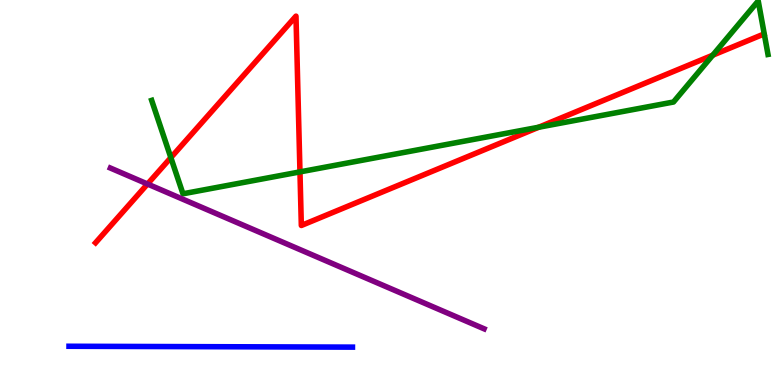[{'lines': ['blue', 'red'], 'intersections': []}, {'lines': ['green', 'red'], 'intersections': [{'x': 2.2, 'y': 5.91}, {'x': 3.87, 'y': 5.54}, {'x': 6.95, 'y': 6.7}, {'x': 9.2, 'y': 8.57}]}, {'lines': ['purple', 'red'], 'intersections': [{'x': 1.9, 'y': 5.22}]}, {'lines': ['blue', 'green'], 'intersections': []}, {'lines': ['blue', 'purple'], 'intersections': []}, {'lines': ['green', 'purple'], 'intersections': []}]